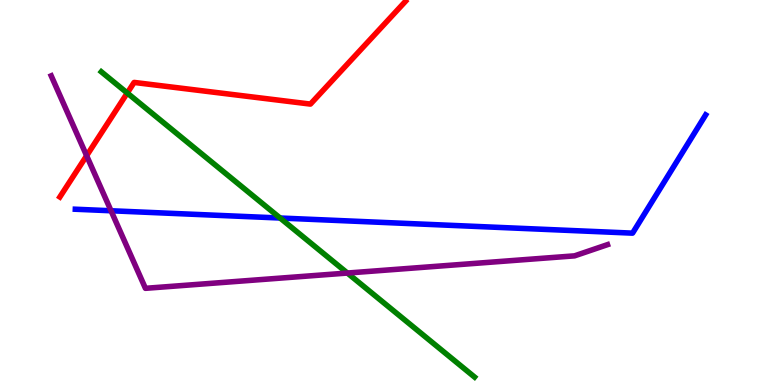[{'lines': ['blue', 'red'], 'intersections': []}, {'lines': ['green', 'red'], 'intersections': [{'x': 1.64, 'y': 7.58}]}, {'lines': ['purple', 'red'], 'intersections': [{'x': 1.12, 'y': 5.96}]}, {'lines': ['blue', 'green'], 'intersections': [{'x': 3.61, 'y': 4.34}]}, {'lines': ['blue', 'purple'], 'intersections': [{'x': 1.43, 'y': 4.53}]}, {'lines': ['green', 'purple'], 'intersections': [{'x': 4.48, 'y': 2.91}]}]